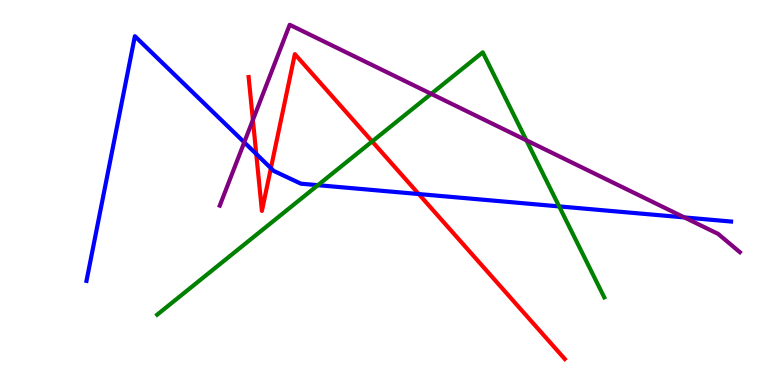[{'lines': ['blue', 'red'], 'intersections': [{'x': 3.31, 'y': 6.0}, {'x': 3.5, 'y': 5.63}, {'x': 5.4, 'y': 4.96}]}, {'lines': ['green', 'red'], 'intersections': [{'x': 4.8, 'y': 6.33}]}, {'lines': ['purple', 'red'], 'intersections': [{'x': 3.26, 'y': 6.88}]}, {'lines': ['blue', 'green'], 'intersections': [{'x': 4.1, 'y': 5.19}, {'x': 7.22, 'y': 4.64}]}, {'lines': ['blue', 'purple'], 'intersections': [{'x': 3.15, 'y': 6.3}, {'x': 8.83, 'y': 4.35}]}, {'lines': ['green', 'purple'], 'intersections': [{'x': 5.56, 'y': 7.56}, {'x': 6.79, 'y': 6.36}]}]